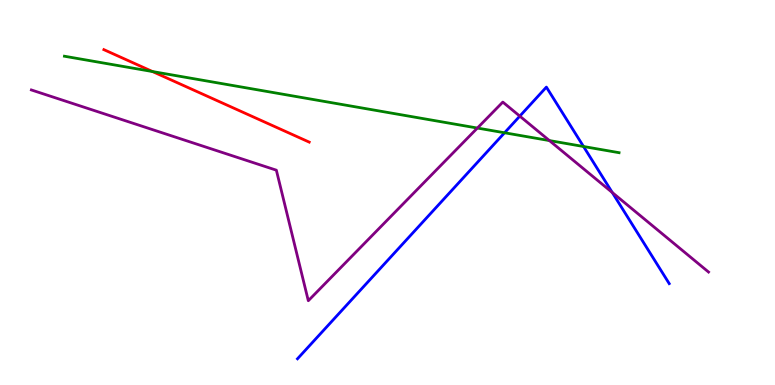[{'lines': ['blue', 'red'], 'intersections': []}, {'lines': ['green', 'red'], 'intersections': [{'x': 1.97, 'y': 8.14}]}, {'lines': ['purple', 'red'], 'intersections': []}, {'lines': ['blue', 'green'], 'intersections': [{'x': 6.51, 'y': 6.55}, {'x': 7.53, 'y': 6.19}]}, {'lines': ['blue', 'purple'], 'intersections': [{'x': 6.71, 'y': 6.98}, {'x': 7.9, 'y': 5.0}]}, {'lines': ['green', 'purple'], 'intersections': [{'x': 6.16, 'y': 6.67}, {'x': 7.09, 'y': 6.35}]}]